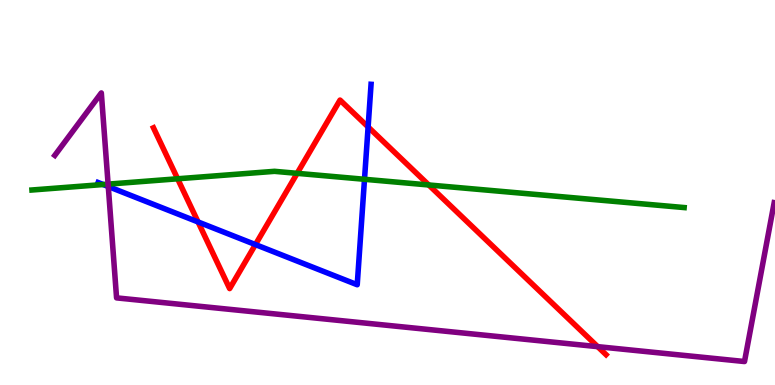[{'lines': ['blue', 'red'], 'intersections': [{'x': 2.56, 'y': 4.23}, {'x': 3.3, 'y': 3.65}, {'x': 4.75, 'y': 6.7}]}, {'lines': ['green', 'red'], 'intersections': [{'x': 2.29, 'y': 5.36}, {'x': 3.83, 'y': 5.5}, {'x': 5.53, 'y': 5.2}]}, {'lines': ['purple', 'red'], 'intersections': [{'x': 7.71, 'y': 0.996}]}, {'lines': ['blue', 'green'], 'intersections': [{'x': 1.33, 'y': 5.21}, {'x': 4.7, 'y': 5.34}]}, {'lines': ['blue', 'purple'], 'intersections': [{'x': 1.4, 'y': 5.15}]}, {'lines': ['green', 'purple'], 'intersections': [{'x': 1.39, 'y': 5.22}]}]